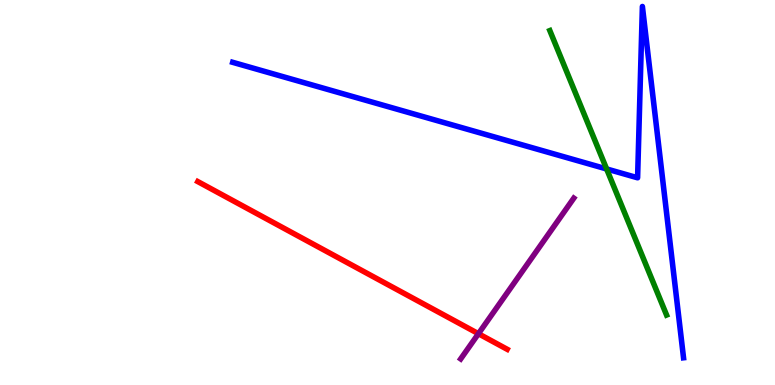[{'lines': ['blue', 'red'], 'intersections': []}, {'lines': ['green', 'red'], 'intersections': []}, {'lines': ['purple', 'red'], 'intersections': [{'x': 6.17, 'y': 1.33}]}, {'lines': ['blue', 'green'], 'intersections': [{'x': 7.83, 'y': 5.61}]}, {'lines': ['blue', 'purple'], 'intersections': []}, {'lines': ['green', 'purple'], 'intersections': []}]